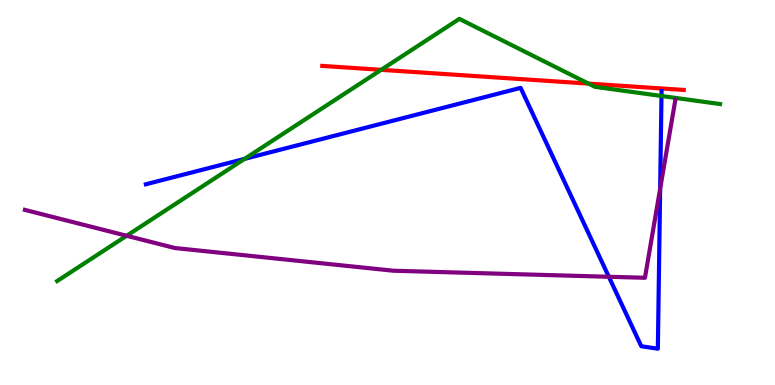[{'lines': ['blue', 'red'], 'intersections': []}, {'lines': ['green', 'red'], 'intersections': [{'x': 4.92, 'y': 8.19}, {'x': 7.59, 'y': 7.83}]}, {'lines': ['purple', 'red'], 'intersections': []}, {'lines': ['blue', 'green'], 'intersections': [{'x': 3.16, 'y': 5.87}, {'x': 8.54, 'y': 7.51}]}, {'lines': ['blue', 'purple'], 'intersections': [{'x': 7.86, 'y': 2.81}, {'x': 8.52, 'y': 5.1}]}, {'lines': ['green', 'purple'], 'intersections': [{'x': 1.63, 'y': 3.88}]}]